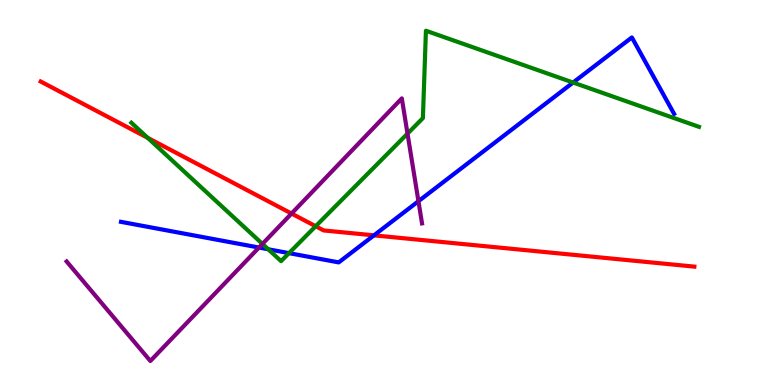[{'lines': ['blue', 'red'], 'intersections': [{'x': 4.83, 'y': 3.89}]}, {'lines': ['green', 'red'], 'intersections': [{'x': 1.91, 'y': 6.42}, {'x': 4.07, 'y': 4.12}]}, {'lines': ['purple', 'red'], 'intersections': [{'x': 3.76, 'y': 4.45}]}, {'lines': ['blue', 'green'], 'intersections': [{'x': 3.46, 'y': 3.53}, {'x': 3.73, 'y': 3.42}, {'x': 7.39, 'y': 7.86}]}, {'lines': ['blue', 'purple'], 'intersections': [{'x': 3.34, 'y': 3.57}, {'x': 5.4, 'y': 4.77}]}, {'lines': ['green', 'purple'], 'intersections': [{'x': 3.39, 'y': 3.66}, {'x': 5.26, 'y': 6.53}]}]